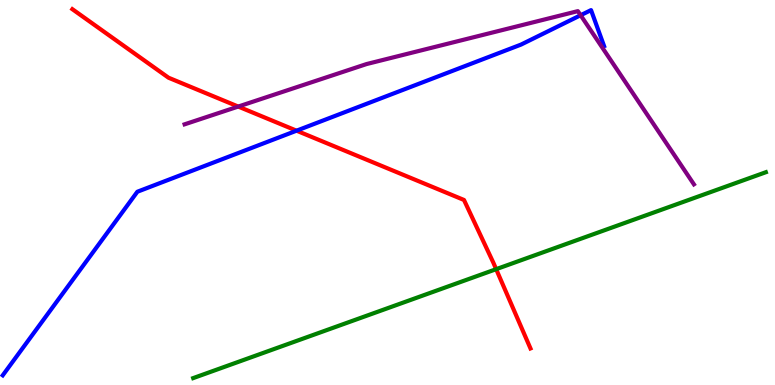[{'lines': ['blue', 'red'], 'intersections': [{'x': 3.83, 'y': 6.61}]}, {'lines': ['green', 'red'], 'intersections': [{'x': 6.4, 'y': 3.01}]}, {'lines': ['purple', 'red'], 'intersections': [{'x': 3.07, 'y': 7.23}]}, {'lines': ['blue', 'green'], 'intersections': []}, {'lines': ['blue', 'purple'], 'intersections': [{'x': 7.49, 'y': 9.6}]}, {'lines': ['green', 'purple'], 'intersections': []}]